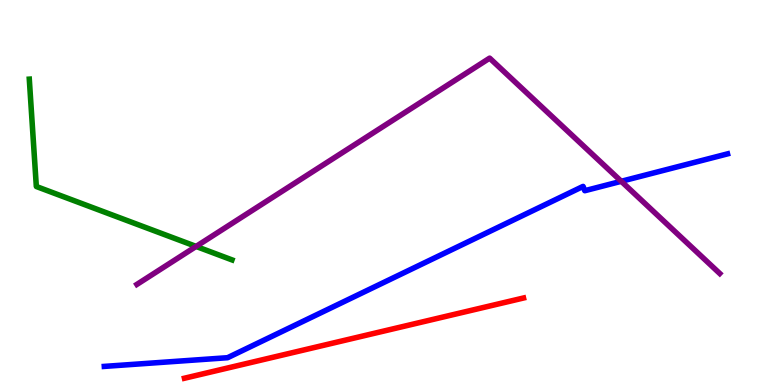[{'lines': ['blue', 'red'], 'intersections': []}, {'lines': ['green', 'red'], 'intersections': []}, {'lines': ['purple', 'red'], 'intersections': []}, {'lines': ['blue', 'green'], 'intersections': []}, {'lines': ['blue', 'purple'], 'intersections': [{'x': 8.02, 'y': 5.29}]}, {'lines': ['green', 'purple'], 'intersections': [{'x': 2.53, 'y': 3.6}]}]